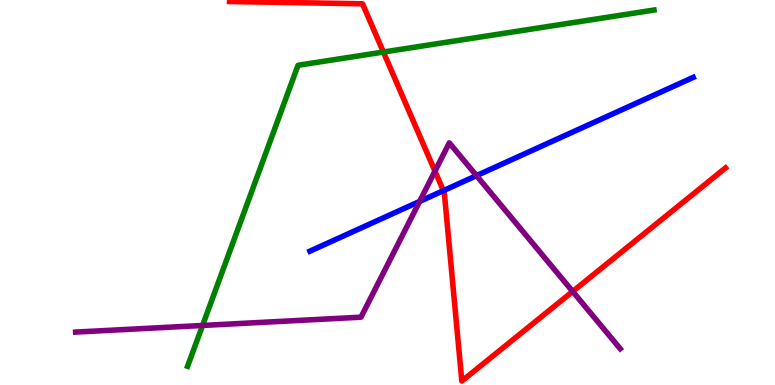[{'lines': ['blue', 'red'], 'intersections': [{'x': 5.72, 'y': 5.05}]}, {'lines': ['green', 'red'], 'intersections': [{'x': 4.95, 'y': 8.65}]}, {'lines': ['purple', 'red'], 'intersections': [{'x': 5.61, 'y': 5.55}, {'x': 7.39, 'y': 2.43}]}, {'lines': ['blue', 'green'], 'intersections': []}, {'lines': ['blue', 'purple'], 'intersections': [{'x': 5.41, 'y': 4.77}, {'x': 6.15, 'y': 5.44}]}, {'lines': ['green', 'purple'], 'intersections': [{'x': 2.61, 'y': 1.55}]}]